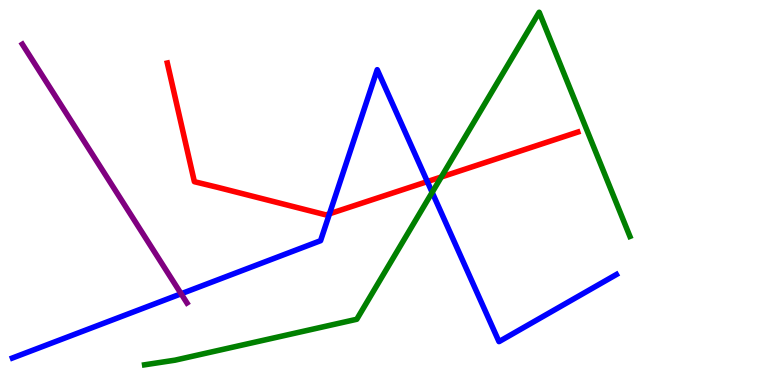[{'lines': ['blue', 'red'], 'intersections': [{'x': 4.25, 'y': 4.45}, {'x': 5.51, 'y': 5.28}]}, {'lines': ['green', 'red'], 'intersections': [{'x': 5.69, 'y': 5.4}]}, {'lines': ['purple', 'red'], 'intersections': []}, {'lines': ['blue', 'green'], 'intersections': [{'x': 5.58, 'y': 5.0}]}, {'lines': ['blue', 'purple'], 'intersections': [{'x': 2.34, 'y': 2.37}]}, {'lines': ['green', 'purple'], 'intersections': []}]